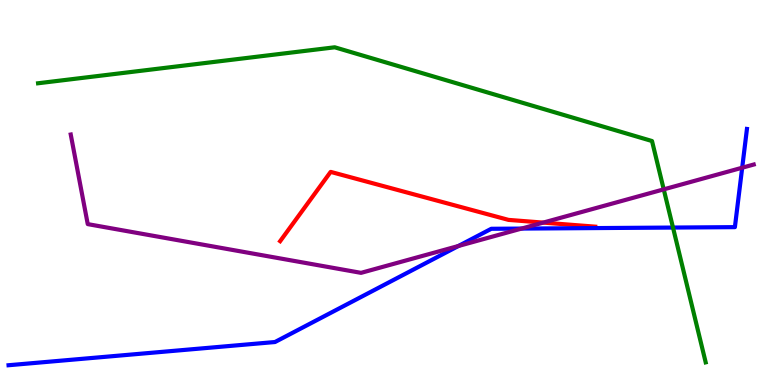[{'lines': ['blue', 'red'], 'intersections': []}, {'lines': ['green', 'red'], 'intersections': []}, {'lines': ['purple', 'red'], 'intersections': [{'x': 7.01, 'y': 4.22}]}, {'lines': ['blue', 'green'], 'intersections': [{'x': 8.68, 'y': 4.09}]}, {'lines': ['blue', 'purple'], 'intersections': [{'x': 5.91, 'y': 3.61}, {'x': 6.73, 'y': 4.06}, {'x': 9.58, 'y': 5.64}]}, {'lines': ['green', 'purple'], 'intersections': [{'x': 8.56, 'y': 5.08}]}]